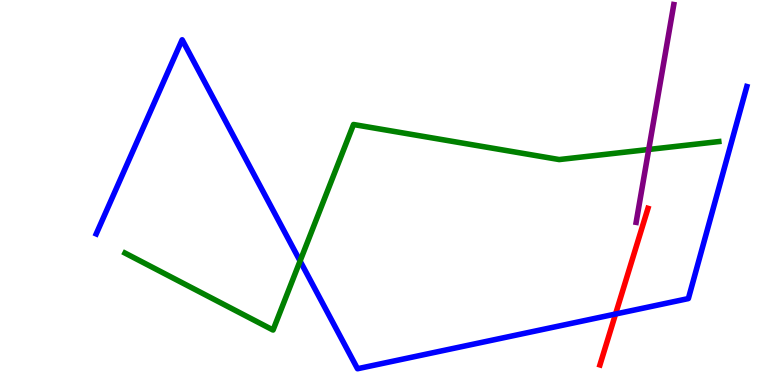[{'lines': ['blue', 'red'], 'intersections': [{'x': 7.94, 'y': 1.84}]}, {'lines': ['green', 'red'], 'intersections': []}, {'lines': ['purple', 'red'], 'intersections': []}, {'lines': ['blue', 'green'], 'intersections': [{'x': 3.87, 'y': 3.22}]}, {'lines': ['blue', 'purple'], 'intersections': []}, {'lines': ['green', 'purple'], 'intersections': [{'x': 8.37, 'y': 6.12}]}]